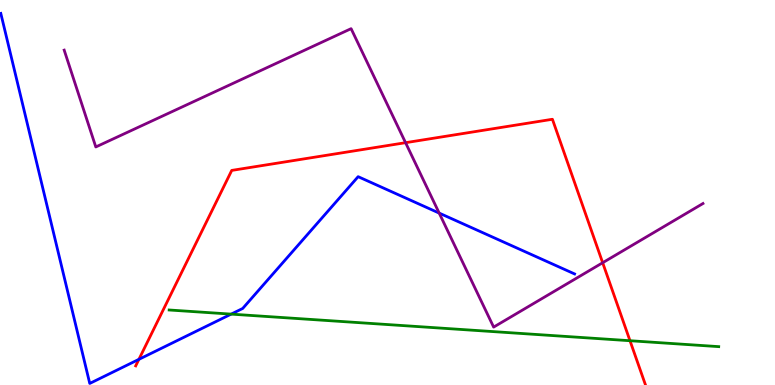[{'lines': ['blue', 'red'], 'intersections': [{'x': 1.79, 'y': 0.666}]}, {'lines': ['green', 'red'], 'intersections': [{'x': 8.13, 'y': 1.15}]}, {'lines': ['purple', 'red'], 'intersections': [{'x': 5.23, 'y': 6.29}, {'x': 7.78, 'y': 3.18}]}, {'lines': ['blue', 'green'], 'intersections': [{'x': 2.98, 'y': 1.84}]}, {'lines': ['blue', 'purple'], 'intersections': [{'x': 5.67, 'y': 4.47}]}, {'lines': ['green', 'purple'], 'intersections': []}]